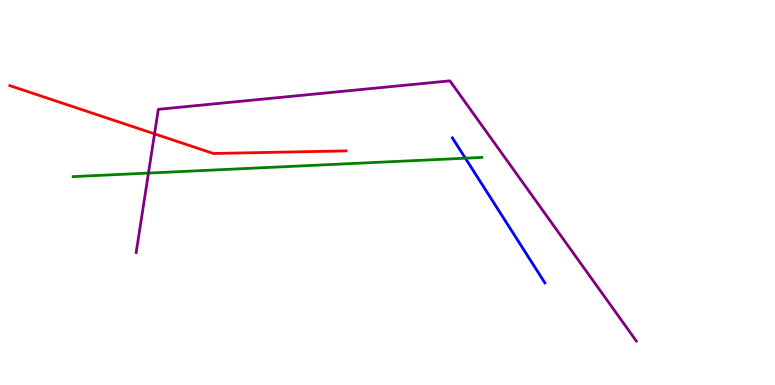[{'lines': ['blue', 'red'], 'intersections': []}, {'lines': ['green', 'red'], 'intersections': []}, {'lines': ['purple', 'red'], 'intersections': [{'x': 1.99, 'y': 6.52}]}, {'lines': ['blue', 'green'], 'intersections': [{'x': 6.0, 'y': 5.89}]}, {'lines': ['blue', 'purple'], 'intersections': []}, {'lines': ['green', 'purple'], 'intersections': [{'x': 1.92, 'y': 5.5}]}]